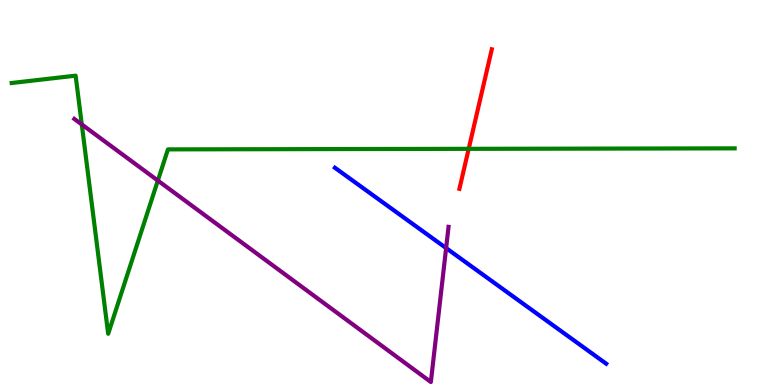[{'lines': ['blue', 'red'], 'intersections': []}, {'lines': ['green', 'red'], 'intersections': [{'x': 6.05, 'y': 6.13}]}, {'lines': ['purple', 'red'], 'intersections': []}, {'lines': ['blue', 'green'], 'intersections': []}, {'lines': ['blue', 'purple'], 'intersections': [{'x': 5.76, 'y': 3.56}]}, {'lines': ['green', 'purple'], 'intersections': [{'x': 1.06, 'y': 6.77}, {'x': 2.04, 'y': 5.31}]}]